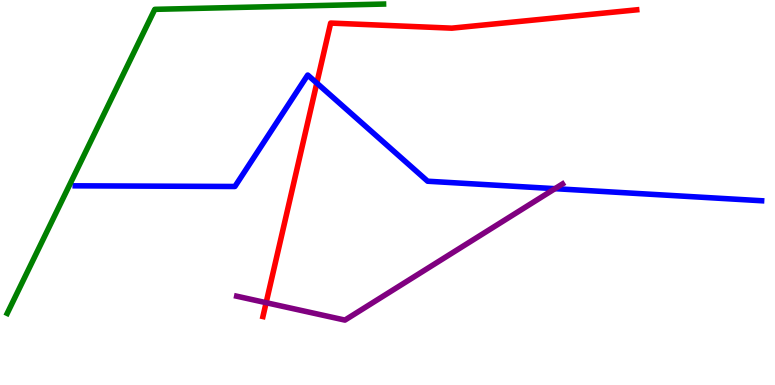[{'lines': ['blue', 'red'], 'intersections': [{'x': 4.09, 'y': 7.84}]}, {'lines': ['green', 'red'], 'intersections': []}, {'lines': ['purple', 'red'], 'intersections': [{'x': 3.43, 'y': 2.14}]}, {'lines': ['blue', 'green'], 'intersections': []}, {'lines': ['blue', 'purple'], 'intersections': [{'x': 7.16, 'y': 5.1}]}, {'lines': ['green', 'purple'], 'intersections': []}]